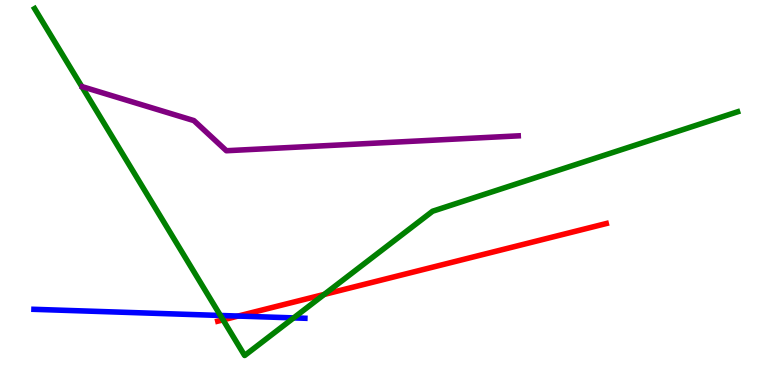[{'lines': ['blue', 'red'], 'intersections': [{'x': 3.07, 'y': 1.79}]}, {'lines': ['green', 'red'], 'intersections': [{'x': 2.88, 'y': 1.69}, {'x': 4.18, 'y': 2.35}]}, {'lines': ['purple', 'red'], 'intersections': []}, {'lines': ['blue', 'green'], 'intersections': [{'x': 2.84, 'y': 1.81}, {'x': 3.79, 'y': 1.74}]}, {'lines': ['blue', 'purple'], 'intersections': []}, {'lines': ['green', 'purple'], 'intersections': []}]